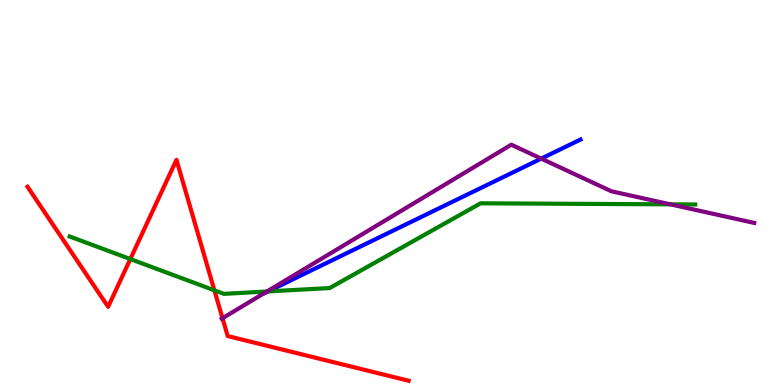[{'lines': ['blue', 'red'], 'intersections': []}, {'lines': ['green', 'red'], 'intersections': [{'x': 1.68, 'y': 3.27}, {'x': 2.77, 'y': 2.46}]}, {'lines': ['purple', 'red'], 'intersections': [{'x': 2.87, 'y': 1.74}]}, {'lines': ['blue', 'green'], 'intersections': [{'x': 3.46, 'y': 2.43}]}, {'lines': ['blue', 'purple'], 'intersections': [{'x': 6.98, 'y': 5.88}]}, {'lines': ['green', 'purple'], 'intersections': [{'x': 3.44, 'y': 2.43}, {'x': 8.65, 'y': 4.69}]}]